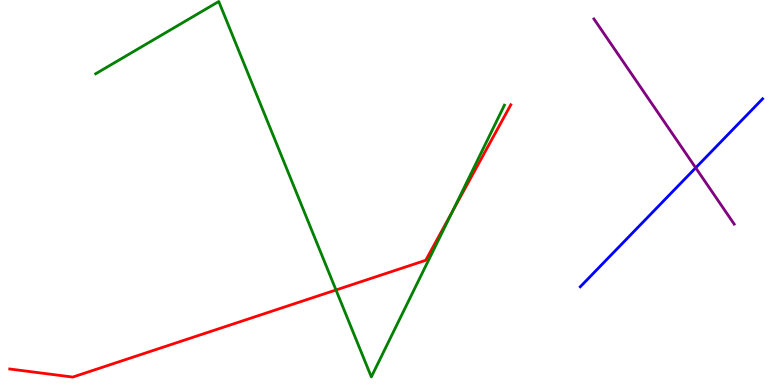[{'lines': ['blue', 'red'], 'intersections': []}, {'lines': ['green', 'red'], 'intersections': [{'x': 4.34, 'y': 2.47}, {'x': 5.84, 'y': 4.52}]}, {'lines': ['purple', 'red'], 'intersections': []}, {'lines': ['blue', 'green'], 'intersections': []}, {'lines': ['blue', 'purple'], 'intersections': [{'x': 8.98, 'y': 5.64}]}, {'lines': ['green', 'purple'], 'intersections': []}]